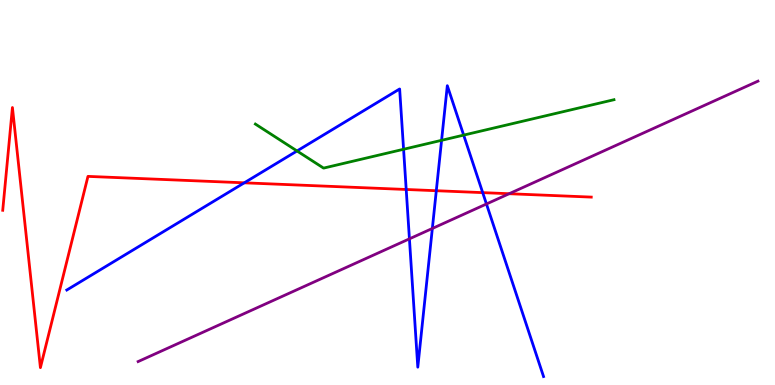[{'lines': ['blue', 'red'], 'intersections': [{'x': 3.15, 'y': 5.25}, {'x': 5.24, 'y': 5.08}, {'x': 5.63, 'y': 5.05}, {'x': 6.23, 'y': 5.0}]}, {'lines': ['green', 'red'], 'intersections': []}, {'lines': ['purple', 'red'], 'intersections': [{'x': 6.57, 'y': 4.97}]}, {'lines': ['blue', 'green'], 'intersections': [{'x': 3.83, 'y': 6.08}, {'x': 5.21, 'y': 6.12}, {'x': 5.7, 'y': 6.36}, {'x': 5.98, 'y': 6.49}]}, {'lines': ['blue', 'purple'], 'intersections': [{'x': 5.28, 'y': 3.8}, {'x': 5.58, 'y': 4.07}, {'x': 6.28, 'y': 4.7}]}, {'lines': ['green', 'purple'], 'intersections': []}]